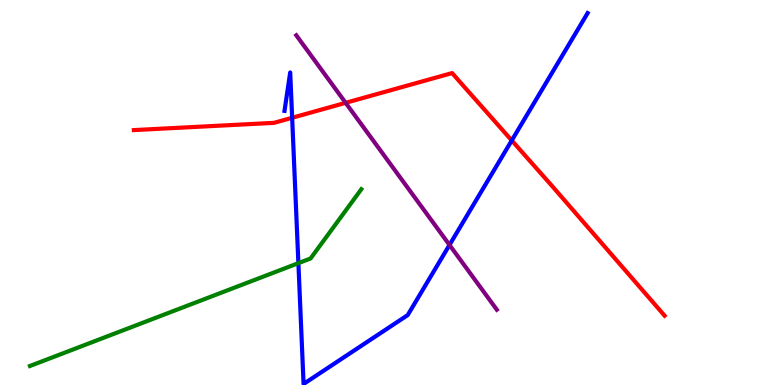[{'lines': ['blue', 'red'], 'intersections': [{'x': 3.77, 'y': 6.94}, {'x': 6.6, 'y': 6.35}]}, {'lines': ['green', 'red'], 'intersections': []}, {'lines': ['purple', 'red'], 'intersections': [{'x': 4.46, 'y': 7.33}]}, {'lines': ['blue', 'green'], 'intersections': [{'x': 3.85, 'y': 3.16}]}, {'lines': ['blue', 'purple'], 'intersections': [{'x': 5.8, 'y': 3.64}]}, {'lines': ['green', 'purple'], 'intersections': []}]